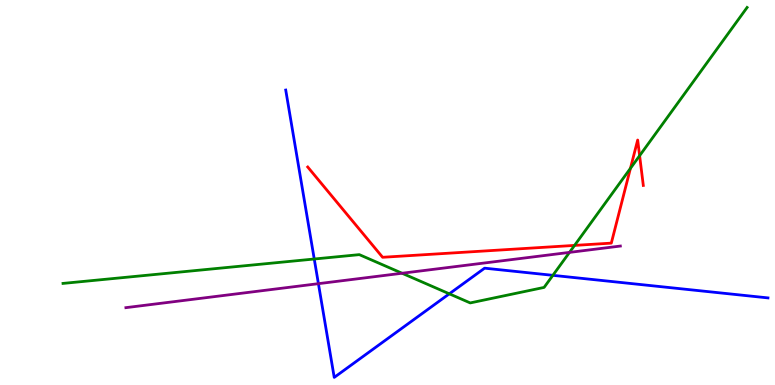[{'lines': ['blue', 'red'], 'intersections': []}, {'lines': ['green', 'red'], 'intersections': [{'x': 7.41, 'y': 3.63}, {'x': 8.13, 'y': 5.63}, {'x': 8.25, 'y': 5.96}]}, {'lines': ['purple', 'red'], 'intersections': []}, {'lines': ['blue', 'green'], 'intersections': [{'x': 4.05, 'y': 3.27}, {'x': 5.8, 'y': 2.37}, {'x': 7.13, 'y': 2.85}]}, {'lines': ['blue', 'purple'], 'intersections': [{'x': 4.11, 'y': 2.63}]}, {'lines': ['green', 'purple'], 'intersections': [{'x': 5.19, 'y': 2.9}, {'x': 7.35, 'y': 3.44}]}]